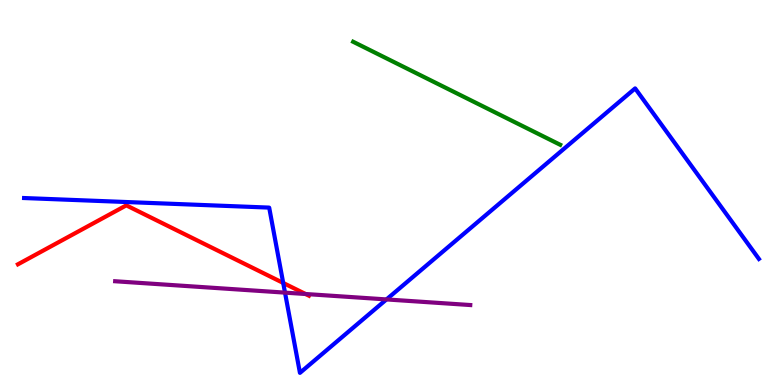[{'lines': ['blue', 'red'], 'intersections': [{'x': 3.65, 'y': 2.65}]}, {'lines': ['green', 'red'], 'intersections': []}, {'lines': ['purple', 'red'], 'intersections': [{'x': 3.94, 'y': 2.36}]}, {'lines': ['blue', 'green'], 'intersections': []}, {'lines': ['blue', 'purple'], 'intersections': [{'x': 3.68, 'y': 2.4}, {'x': 4.99, 'y': 2.22}]}, {'lines': ['green', 'purple'], 'intersections': []}]